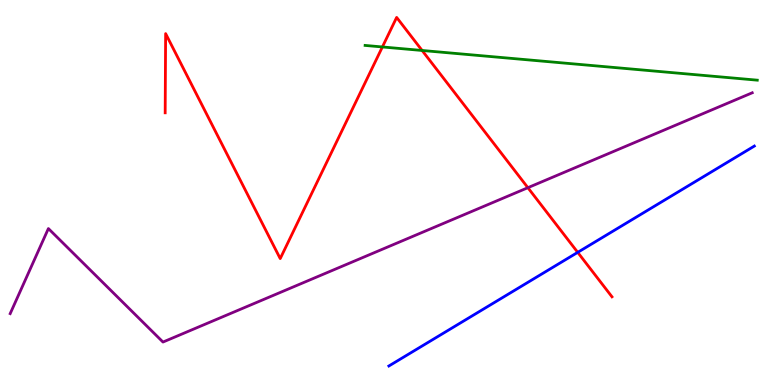[{'lines': ['blue', 'red'], 'intersections': [{'x': 7.45, 'y': 3.45}]}, {'lines': ['green', 'red'], 'intersections': [{'x': 4.93, 'y': 8.78}, {'x': 5.45, 'y': 8.69}]}, {'lines': ['purple', 'red'], 'intersections': [{'x': 6.81, 'y': 5.12}]}, {'lines': ['blue', 'green'], 'intersections': []}, {'lines': ['blue', 'purple'], 'intersections': []}, {'lines': ['green', 'purple'], 'intersections': []}]